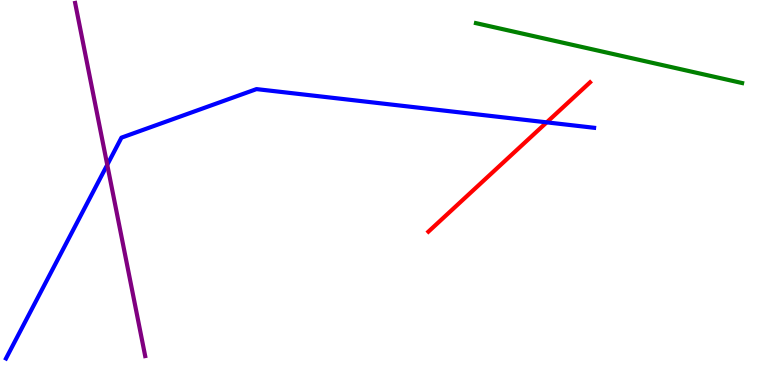[{'lines': ['blue', 'red'], 'intersections': [{'x': 7.05, 'y': 6.82}]}, {'lines': ['green', 'red'], 'intersections': []}, {'lines': ['purple', 'red'], 'intersections': []}, {'lines': ['blue', 'green'], 'intersections': []}, {'lines': ['blue', 'purple'], 'intersections': [{'x': 1.38, 'y': 5.72}]}, {'lines': ['green', 'purple'], 'intersections': []}]